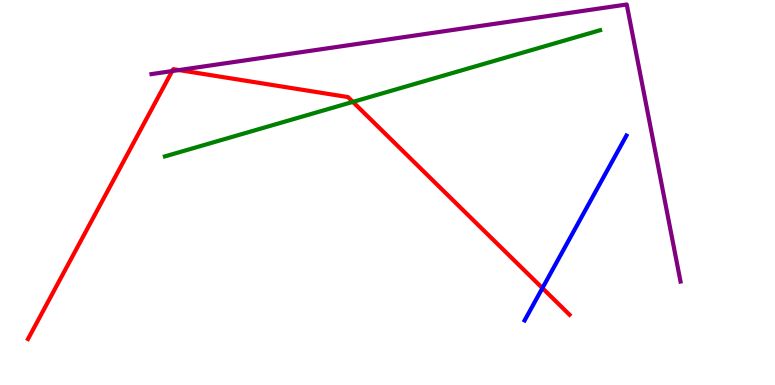[{'lines': ['blue', 'red'], 'intersections': [{'x': 7.0, 'y': 2.52}]}, {'lines': ['green', 'red'], 'intersections': [{'x': 4.55, 'y': 7.35}]}, {'lines': ['purple', 'red'], 'intersections': [{'x': 2.22, 'y': 8.15}, {'x': 2.31, 'y': 8.18}]}, {'lines': ['blue', 'green'], 'intersections': []}, {'lines': ['blue', 'purple'], 'intersections': []}, {'lines': ['green', 'purple'], 'intersections': []}]